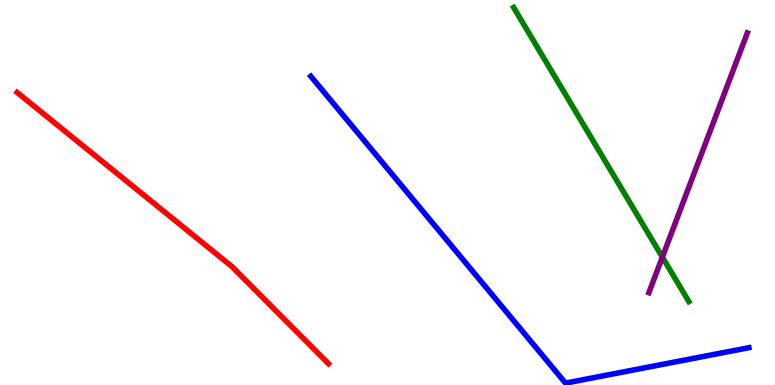[{'lines': ['blue', 'red'], 'intersections': []}, {'lines': ['green', 'red'], 'intersections': []}, {'lines': ['purple', 'red'], 'intersections': []}, {'lines': ['blue', 'green'], 'intersections': []}, {'lines': ['blue', 'purple'], 'intersections': []}, {'lines': ['green', 'purple'], 'intersections': [{'x': 8.55, 'y': 3.32}]}]